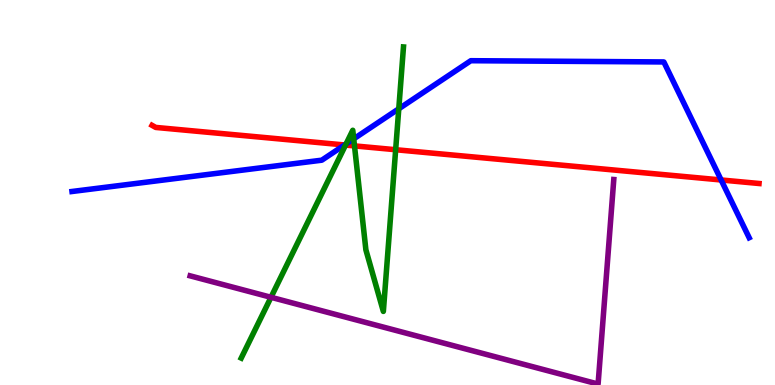[{'lines': ['blue', 'red'], 'intersections': [{'x': 4.45, 'y': 6.23}, {'x': 9.3, 'y': 5.33}]}, {'lines': ['green', 'red'], 'intersections': [{'x': 4.46, 'y': 6.23}, {'x': 4.57, 'y': 6.21}, {'x': 5.11, 'y': 6.11}]}, {'lines': ['purple', 'red'], 'intersections': []}, {'lines': ['blue', 'green'], 'intersections': [{'x': 4.47, 'y': 6.26}, {'x': 4.56, 'y': 6.39}, {'x': 5.15, 'y': 7.17}]}, {'lines': ['blue', 'purple'], 'intersections': []}, {'lines': ['green', 'purple'], 'intersections': [{'x': 3.5, 'y': 2.28}]}]